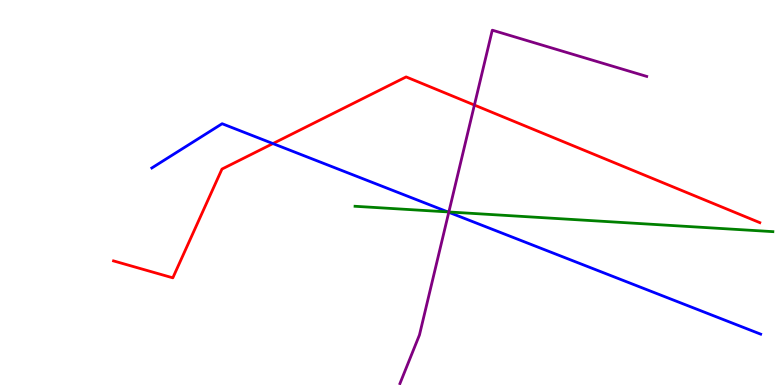[{'lines': ['blue', 'red'], 'intersections': [{'x': 3.52, 'y': 6.27}]}, {'lines': ['green', 'red'], 'intersections': []}, {'lines': ['purple', 'red'], 'intersections': [{'x': 6.12, 'y': 7.27}]}, {'lines': ['blue', 'green'], 'intersections': [{'x': 5.78, 'y': 4.5}]}, {'lines': ['blue', 'purple'], 'intersections': [{'x': 5.79, 'y': 4.49}]}, {'lines': ['green', 'purple'], 'intersections': [{'x': 5.79, 'y': 4.49}]}]